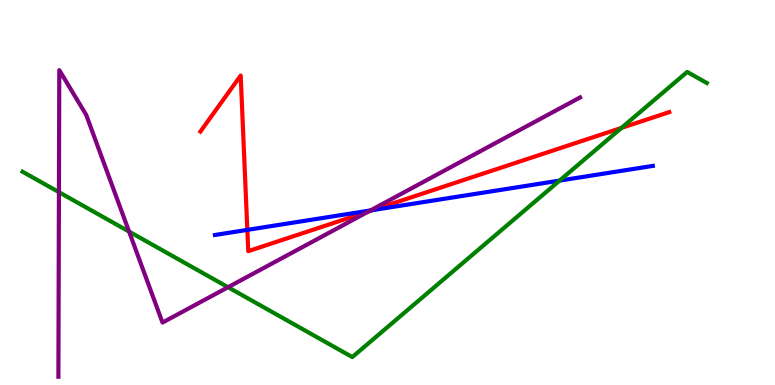[{'lines': ['blue', 'red'], 'intersections': [{'x': 3.19, 'y': 4.03}, {'x': 4.81, 'y': 4.54}]}, {'lines': ['green', 'red'], 'intersections': [{'x': 8.02, 'y': 6.68}]}, {'lines': ['purple', 'red'], 'intersections': [{'x': 4.76, 'y': 4.51}]}, {'lines': ['blue', 'green'], 'intersections': [{'x': 7.22, 'y': 5.31}]}, {'lines': ['blue', 'purple'], 'intersections': [{'x': 4.78, 'y': 4.53}]}, {'lines': ['green', 'purple'], 'intersections': [{'x': 0.76, 'y': 5.01}, {'x': 1.67, 'y': 3.98}, {'x': 2.94, 'y': 2.54}]}]